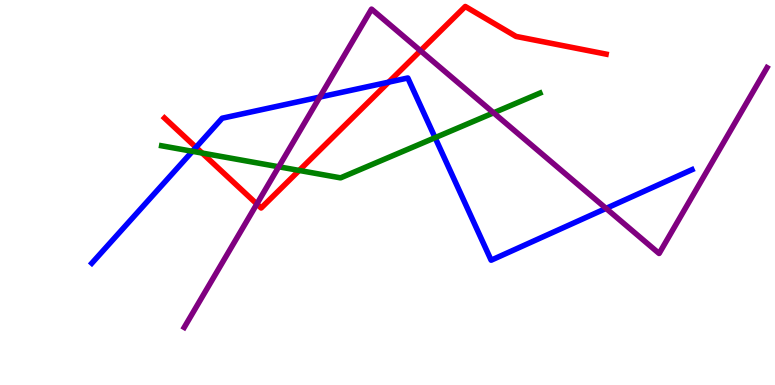[{'lines': ['blue', 'red'], 'intersections': [{'x': 2.53, 'y': 6.17}, {'x': 5.01, 'y': 7.87}]}, {'lines': ['green', 'red'], 'intersections': [{'x': 2.61, 'y': 6.02}, {'x': 3.86, 'y': 5.57}]}, {'lines': ['purple', 'red'], 'intersections': [{'x': 3.31, 'y': 4.7}, {'x': 5.43, 'y': 8.68}]}, {'lines': ['blue', 'green'], 'intersections': [{'x': 2.48, 'y': 6.07}, {'x': 5.61, 'y': 6.42}]}, {'lines': ['blue', 'purple'], 'intersections': [{'x': 4.13, 'y': 7.48}, {'x': 7.82, 'y': 4.59}]}, {'lines': ['green', 'purple'], 'intersections': [{'x': 3.6, 'y': 5.67}, {'x': 6.37, 'y': 7.07}]}]